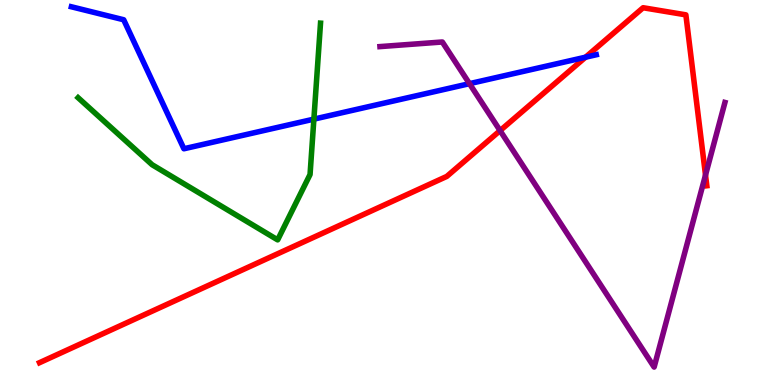[{'lines': ['blue', 'red'], 'intersections': [{'x': 7.56, 'y': 8.51}]}, {'lines': ['green', 'red'], 'intersections': []}, {'lines': ['purple', 'red'], 'intersections': [{'x': 6.45, 'y': 6.61}, {'x': 9.1, 'y': 5.45}]}, {'lines': ['blue', 'green'], 'intersections': [{'x': 4.05, 'y': 6.91}]}, {'lines': ['blue', 'purple'], 'intersections': [{'x': 6.06, 'y': 7.83}]}, {'lines': ['green', 'purple'], 'intersections': []}]